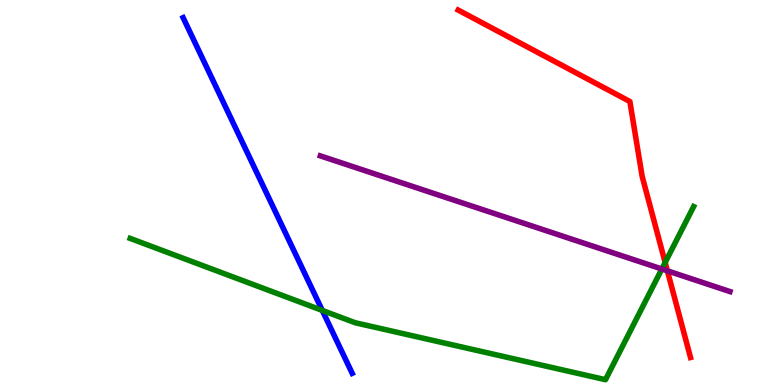[{'lines': ['blue', 'red'], 'intersections': []}, {'lines': ['green', 'red'], 'intersections': [{'x': 8.58, 'y': 3.18}]}, {'lines': ['purple', 'red'], 'intersections': [{'x': 8.61, 'y': 2.97}]}, {'lines': ['blue', 'green'], 'intersections': [{'x': 4.16, 'y': 1.94}]}, {'lines': ['blue', 'purple'], 'intersections': []}, {'lines': ['green', 'purple'], 'intersections': [{'x': 8.54, 'y': 3.01}]}]